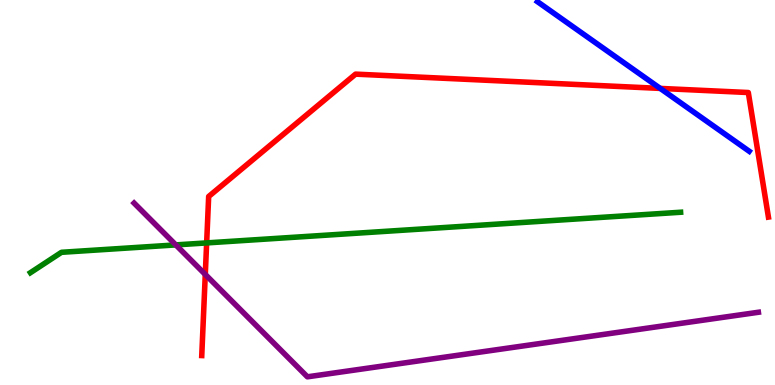[{'lines': ['blue', 'red'], 'intersections': [{'x': 8.52, 'y': 7.7}]}, {'lines': ['green', 'red'], 'intersections': [{'x': 2.67, 'y': 3.69}]}, {'lines': ['purple', 'red'], 'intersections': [{'x': 2.65, 'y': 2.87}]}, {'lines': ['blue', 'green'], 'intersections': []}, {'lines': ['blue', 'purple'], 'intersections': []}, {'lines': ['green', 'purple'], 'intersections': [{'x': 2.27, 'y': 3.64}]}]